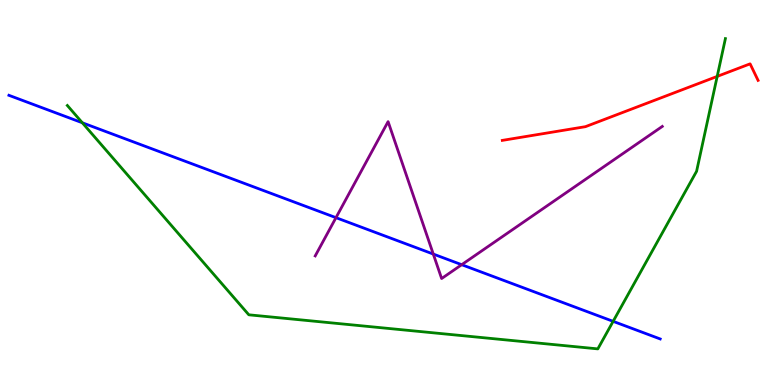[{'lines': ['blue', 'red'], 'intersections': []}, {'lines': ['green', 'red'], 'intersections': [{'x': 9.25, 'y': 8.02}]}, {'lines': ['purple', 'red'], 'intersections': []}, {'lines': ['blue', 'green'], 'intersections': [{'x': 1.06, 'y': 6.81}, {'x': 7.91, 'y': 1.65}]}, {'lines': ['blue', 'purple'], 'intersections': [{'x': 4.34, 'y': 4.35}, {'x': 5.59, 'y': 3.4}, {'x': 5.96, 'y': 3.12}]}, {'lines': ['green', 'purple'], 'intersections': []}]